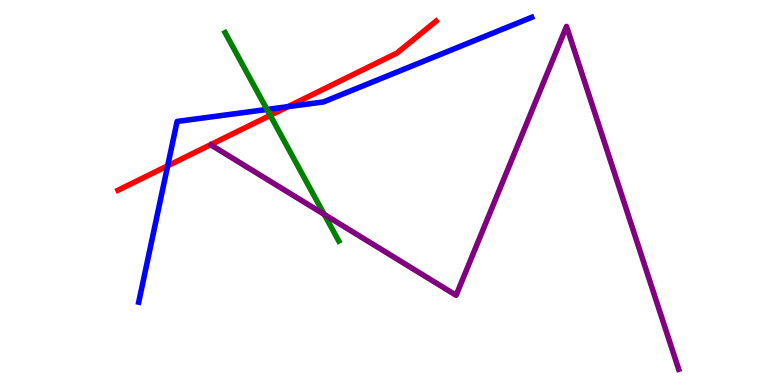[{'lines': ['blue', 'red'], 'intersections': [{'x': 2.16, 'y': 5.69}, {'x': 3.72, 'y': 7.23}]}, {'lines': ['green', 'red'], 'intersections': [{'x': 3.49, 'y': 7.0}]}, {'lines': ['purple', 'red'], 'intersections': []}, {'lines': ['blue', 'green'], 'intersections': [{'x': 3.45, 'y': 7.16}]}, {'lines': ['blue', 'purple'], 'intersections': []}, {'lines': ['green', 'purple'], 'intersections': [{'x': 4.18, 'y': 4.43}]}]